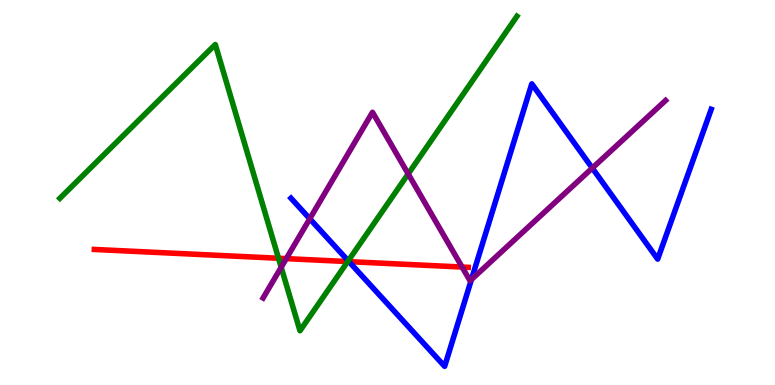[{'lines': ['blue', 'red'], 'intersections': [{'x': 4.5, 'y': 3.2}]}, {'lines': ['green', 'red'], 'intersections': [{'x': 3.59, 'y': 3.29}, {'x': 4.49, 'y': 3.21}]}, {'lines': ['purple', 'red'], 'intersections': [{'x': 3.69, 'y': 3.28}, {'x': 5.96, 'y': 3.06}]}, {'lines': ['blue', 'green'], 'intersections': [{'x': 4.49, 'y': 3.23}]}, {'lines': ['blue', 'purple'], 'intersections': [{'x': 4.0, 'y': 4.32}, {'x': 6.08, 'y': 2.74}, {'x': 7.64, 'y': 5.63}]}, {'lines': ['green', 'purple'], 'intersections': [{'x': 3.63, 'y': 3.06}, {'x': 5.27, 'y': 5.48}]}]